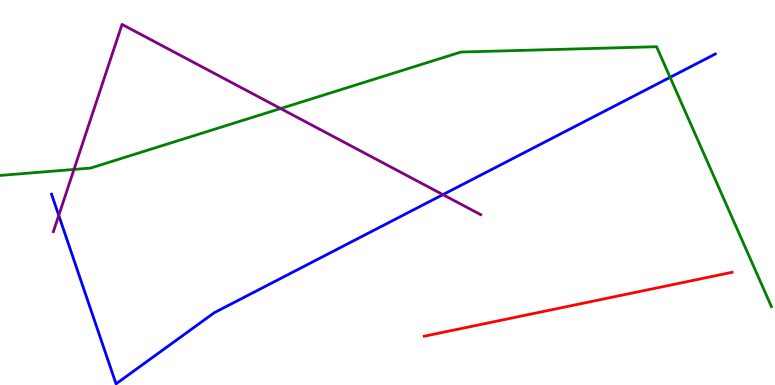[{'lines': ['blue', 'red'], 'intersections': []}, {'lines': ['green', 'red'], 'intersections': []}, {'lines': ['purple', 'red'], 'intersections': []}, {'lines': ['blue', 'green'], 'intersections': [{'x': 8.65, 'y': 7.99}]}, {'lines': ['blue', 'purple'], 'intersections': [{'x': 0.758, 'y': 4.41}, {'x': 5.72, 'y': 4.94}]}, {'lines': ['green', 'purple'], 'intersections': [{'x': 0.955, 'y': 5.6}, {'x': 3.62, 'y': 7.18}]}]